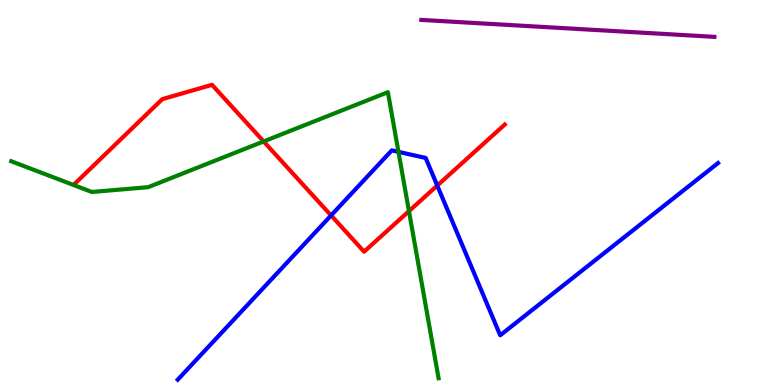[{'lines': ['blue', 'red'], 'intersections': [{'x': 4.27, 'y': 4.4}, {'x': 5.64, 'y': 5.18}]}, {'lines': ['green', 'red'], 'intersections': [{'x': 3.4, 'y': 6.33}, {'x': 5.28, 'y': 4.52}]}, {'lines': ['purple', 'red'], 'intersections': []}, {'lines': ['blue', 'green'], 'intersections': [{'x': 5.14, 'y': 6.06}]}, {'lines': ['blue', 'purple'], 'intersections': []}, {'lines': ['green', 'purple'], 'intersections': []}]